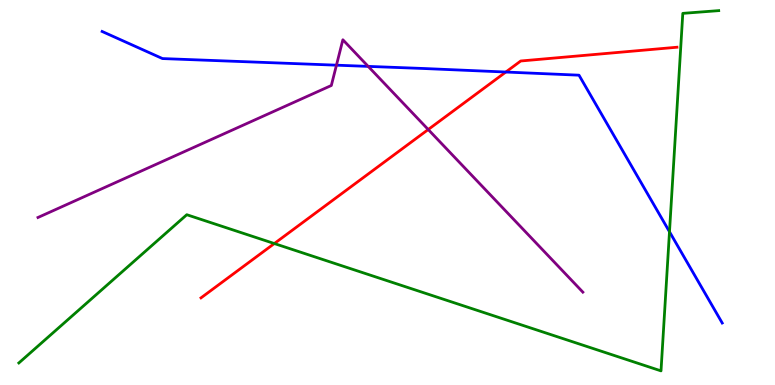[{'lines': ['blue', 'red'], 'intersections': [{'x': 6.53, 'y': 8.13}]}, {'lines': ['green', 'red'], 'intersections': [{'x': 3.54, 'y': 3.67}]}, {'lines': ['purple', 'red'], 'intersections': [{'x': 5.53, 'y': 6.64}]}, {'lines': ['blue', 'green'], 'intersections': [{'x': 8.64, 'y': 3.98}]}, {'lines': ['blue', 'purple'], 'intersections': [{'x': 4.34, 'y': 8.31}, {'x': 4.75, 'y': 8.28}]}, {'lines': ['green', 'purple'], 'intersections': []}]